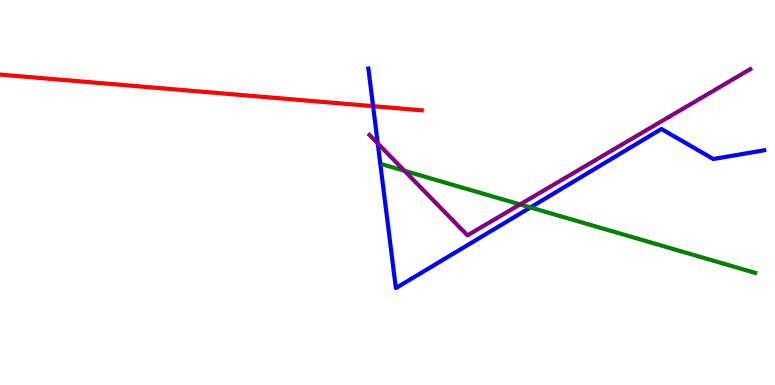[{'lines': ['blue', 'red'], 'intersections': [{'x': 4.81, 'y': 7.24}]}, {'lines': ['green', 'red'], 'intersections': []}, {'lines': ['purple', 'red'], 'intersections': []}, {'lines': ['blue', 'green'], 'intersections': [{'x': 6.84, 'y': 4.61}]}, {'lines': ['blue', 'purple'], 'intersections': [{'x': 4.87, 'y': 6.28}]}, {'lines': ['green', 'purple'], 'intersections': [{'x': 5.22, 'y': 5.56}, {'x': 6.71, 'y': 4.69}]}]